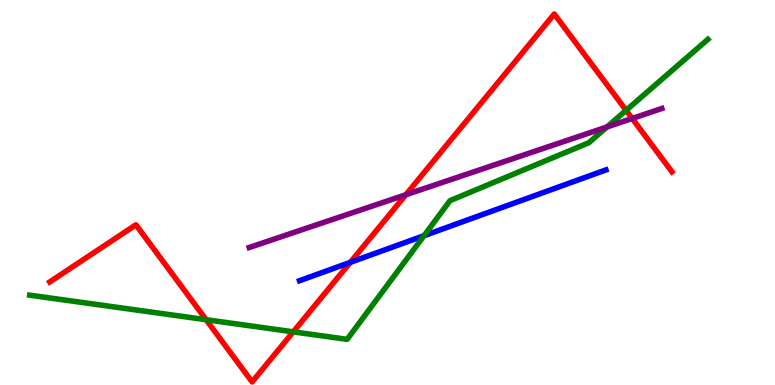[{'lines': ['blue', 'red'], 'intersections': [{'x': 4.52, 'y': 3.19}]}, {'lines': ['green', 'red'], 'intersections': [{'x': 2.66, 'y': 1.7}, {'x': 3.78, 'y': 1.38}, {'x': 8.08, 'y': 7.13}]}, {'lines': ['purple', 'red'], 'intersections': [{'x': 5.24, 'y': 4.94}, {'x': 8.16, 'y': 6.92}]}, {'lines': ['blue', 'green'], 'intersections': [{'x': 5.47, 'y': 3.88}]}, {'lines': ['blue', 'purple'], 'intersections': []}, {'lines': ['green', 'purple'], 'intersections': [{'x': 7.83, 'y': 6.7}]}]